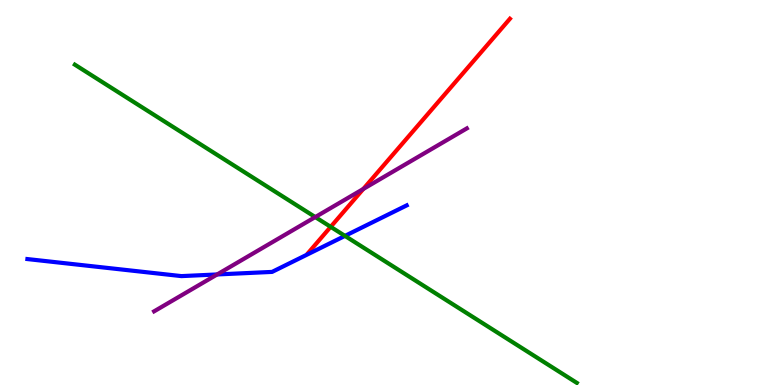[{'lines': ['blue', 'red'], 'intersections': []}, {'lines': ['green', 'red'], 'intersections': [{'x': 4.27, 'y': 4.11}]}, {'lines': ['purple', 'red'], 'intersections': [{'x': 4.69, 'y': 5.09}]}, {'lines': ['blue', 'green'], 'intersections': [{'x': 4.45, 'y': 3.87}]}, {'lines': ['blue', 'purple'], 'intersections': [{'x': 2.8, 'y': 2.87}]}, {'lines': ['green', 'purple'], 'intersections': [{'x': 4.07, 'y': 4.36}]}]